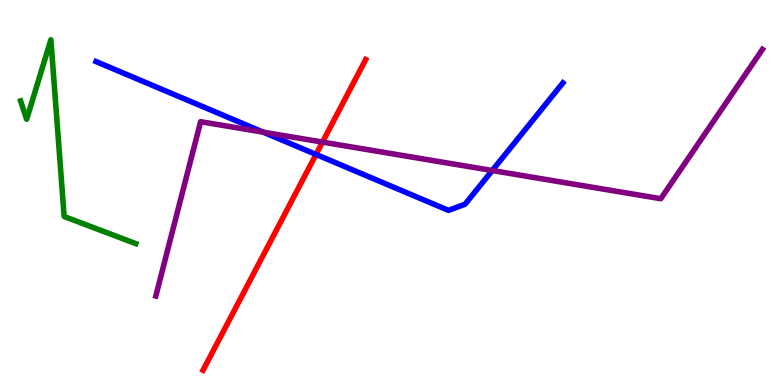[{'lines': ['blue', 'red'], 'intersections': [{'x': 4.08, 'y': 5.99}]}, {'lines': ['green', 'red'], 'intersections': []}, {'lines': ['purple', 'red'], 'intersections': [{'x': 4.16, 'y': 6.31}]}, {'lines': ['blue', 'green'], 'intersections': []}, {'lines': ['blue', 'purple'], 'intersections': [{'x': 3.4, 'y': 6.57}, {'x': 6.35, 'y': 5.57}]}, {'lines': ['green', 'purple'], 'intersections': []}]